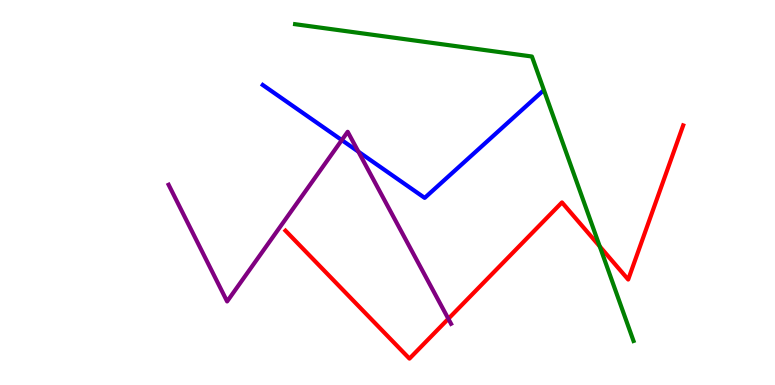[{'lines': ['blue', 'red'], 'intersections': []}, {'lines': ['green', 'red'], 'intersections': [{'x': 7.74, 'y': 3.6}]}, {'lines': ['purple', 'red'], 'intersections': [{'x': 5.79, 'y': 1.72}]}, {'lines': ['blue', 'green'], 'intersections': []}, {'lines': ['blue', 'purple'], 'intersections': [{'x': 4.41, 'y': 6.36}, {'x': 4.62, 'y': 6.06}]}, {'lines': ['green', 'purple'], 'intersections': []}]